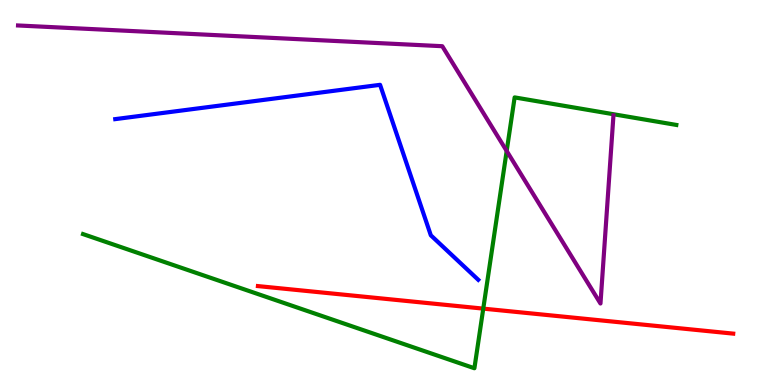[{'lines': ['blue', 'red'], 'intersections': []}, {'lines': ['green', 'red'], 'intersections': [{'x': 6.24, 'y': 1.98}]}, {'lines': ['purple', 'red'], 'intersections': []}, {'lines': ['blue', 'green'], 'intersections': []}, {'lines': ['blue', 'purple'], 'intersections': []}, {'lines': ['green', 'purple'], 'intersections': [{'x': 6.54, 'y': 6.08}]}]